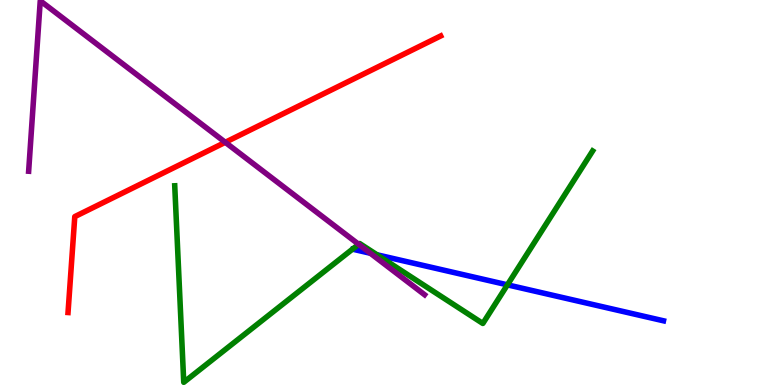[{'lines': ['blue', 'red'], 'intersections': []}, {'lines': ['green', 'red'], 'intersections': []}, {'lines': ['purple', 'red'], 'intersections': [{'x': 2.91, 'y': 6.3}]}, {'lines': ['blue', 'green'], 'intersections': [{'x': 4.86, 'y': 3.38}, {'x': 6.55, 'y': 2.6}]}, {'lines': ['blue', 'purple'], 'intersections': [{'x': 4.78, 'y': 3.42}]}, {'lines': ['green', 'purple'], 'intersections': [{'x': 4.63, 'y': 3.65}]}]